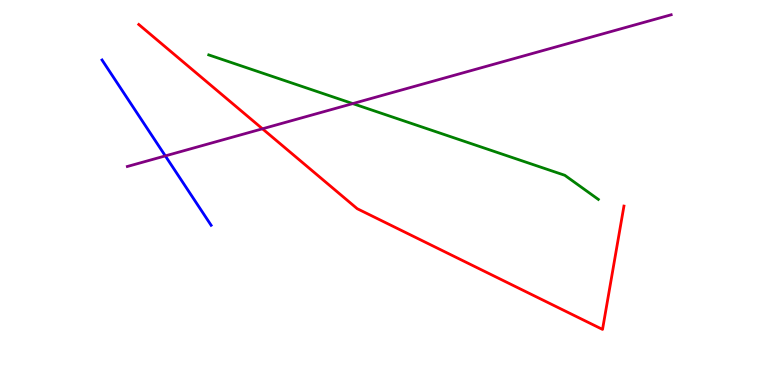[{'lines': ['blue', 'red'], 'intersections': []}, {'lines': ['green', 'red'], 'intersections': []}, {'lines': ['purple', 'red'], 'intersections': [{'x': 3.39, 'y': 6.65}]}, {'lines': ['blue', 'green'], 'intersections': []}, {'lines': ['blue', 'purple'], 'intersections': [{'x': 2.13, 'y': 5.95}]}, {'lines': ['green', 'purple'], 'intersections': [{'x': 4.55, 'y': 7.31}]}]